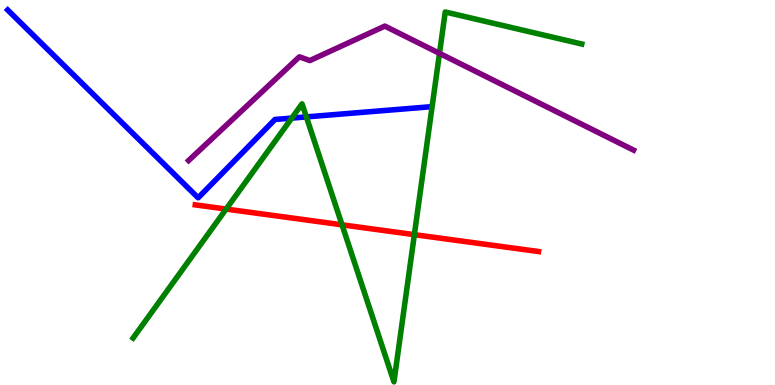[{'lines': ['blue', 'red'], 'intersections': []}, {'lines': ['green', 'red'], 'intersections': [{'x': 2.92, 'y': 4.57}, {'x': 4.41, 'y': 4.16}, {'x': 5.35, 'y': 3.91}]}, {'lines': ['purple', 'red'], 'intersections': []}, {'lines': ['blue', 'green'], 'intersections': [{'x': 3.76, 'y': 6.93}, {'x': 3.95, 'y': 6.96}]}, {'lines': ['blue', 'purple'], 'intersections': []}, {'lines': ['green', 'purple'], 'intersections': [{'x': 5.67, 'y': 8.61}]}]